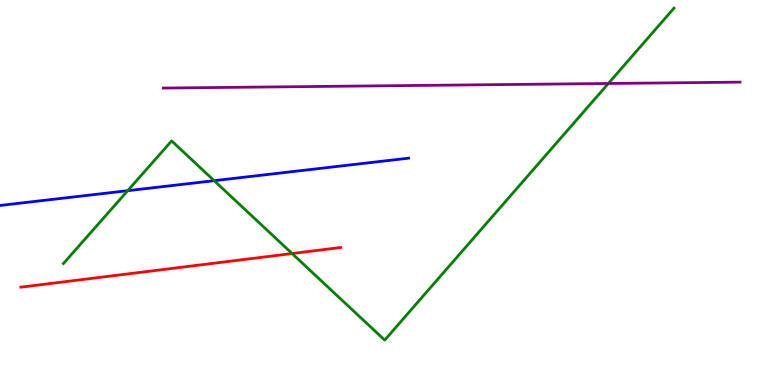[{'lines': ['blue', 'red'], 'intersections': []}, {'lines': ['green', 'red'], 'intersections': [{'x': 3.77, 'y': 3.41}]}, {'lines': ['purple', 'red'], 'intersections': []}, {'lines': ['blue', 'green'], 'intersections': [{'x': 1.65, 'y': 5.05}, {'x': 2.76, 'y': 5.31}]}, {'lines': ['blue', 'purple'], 'intersections': []}, {'lines': ['green', 'purple'], 'intersections': [{'x': 7.85, 'y': 7.83}]}]